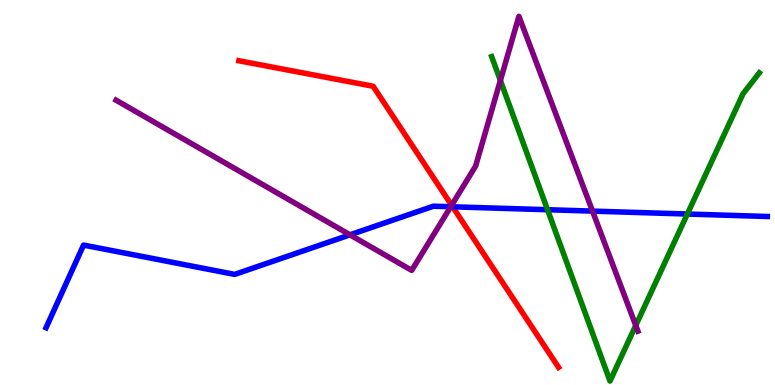[{'lines': ['blue', 'red'], 'intersections': [{'x': 5.84, 'y': 4.63}]}, {'lines': ['green', 'red'], 'intersections': []}, {'lines': ['purple', 'red'], 'intersections': [{'x': 5.83, 'y': 4.67}]}, {'lines': ['blue', 'green'], 'intersections': [{'x': 7.06, 'y': 4.55}, {'x': 8.87, 'y': 4.44}]}, {'lines': ['blue', 'purple'], 'intersections': [{'x': 4.52, 'y': 3.9}, {'x': 5.82, 'y': 4.63}, {'x': 7.65, 'y': 4.52}]}, {'lines': ['green', 'purple'], 'intersections': [{'x': 6.46, 'y': 7.91}, {'x': 8.2, 'y': 1.55}]}]